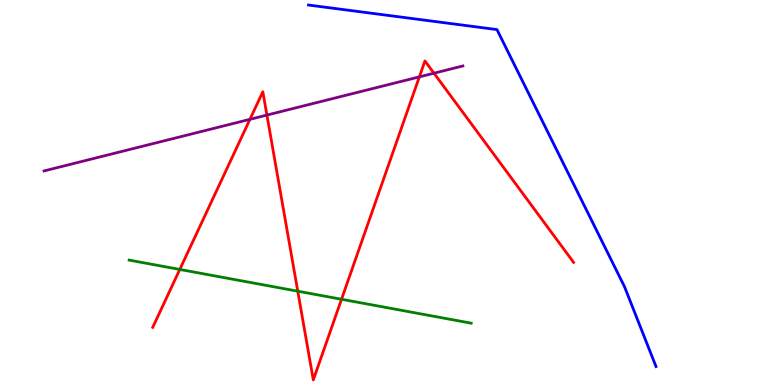[{'lines': ['blue', 'red'], 'intersections': []}, {'lines': ['green', 'red'], 'intersections': [{'x': 2.32, 'y': 3.0}, {'x': 3.84, 'y': 2.44}, {'x': 4.41, 'y': 2.23}]}, {'lines': ['purple', 'red'], 'intersections': [{'x': 3.23, 'y': 6.9}, {'x': 3.44, 'y': 7.01}, {'x': 5.41, 'y': 8.0}, {'x': 5.6, 'y': 8.1}]}, {'lines': ['blue', 'green'], 'intersections': []}, {'lines': ['blue', 'purple'], 'intersections': []}, {'lines': ['green', 'purple'], 'intersections': []}]